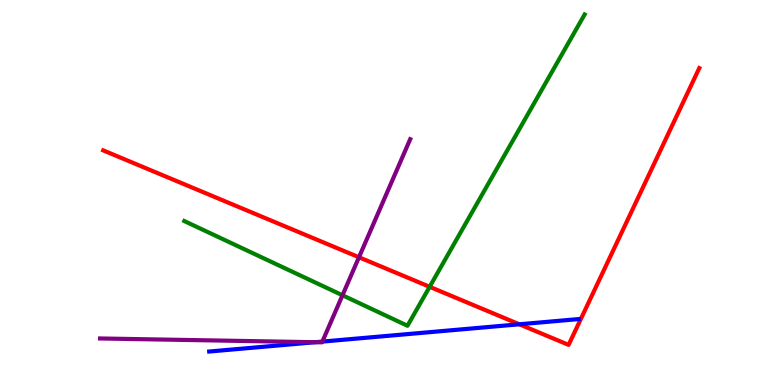[{'lines': ['blue', 'red'], 'intersections': [{'x': 6.7, 'y': 1.58}]}, {'lines': ['green', 'red'], 'intersections': [{'x': 5.54, 'y': 2.55}]}, {'lines': ['purple', 'red'], 'intersections': [{'x': 4.63, 'y': 3.32}]}, {'lines': ['blue', 'green'], 'intersections': []}, {'lines': ['blue', 'purple'], 'intersections': [{'x': 4.07, 'y': 1.11}, {'x': 4.16, 'y': 1.13}]}, {'lines': ['green', 'purple'], 'intersections': [{'x': 4.42, 'y': 2.33}]}]